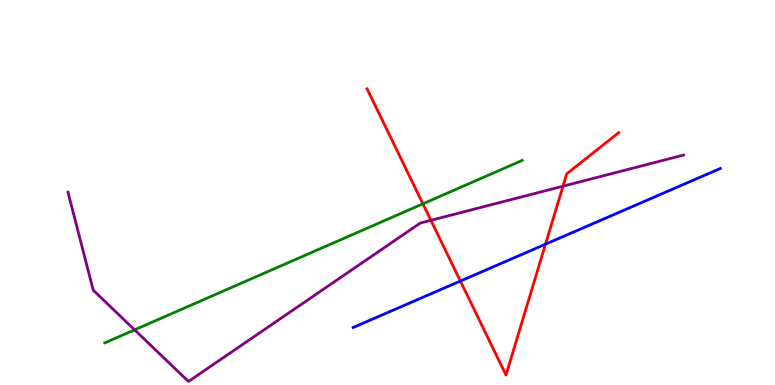[{'lines': ['blue', 'red'], 'intersections': [{'x': 5.94, 'y': 2.7}, {'x': 7.04, 'y': 3.66}]}, {'lines': ['green', 'red'], 'intersections': [{'x': 5.46, 'y': 4.71}]}, {'lines': ['purple', 'red'], 'intersections': [{'x': 5.56, 'y': 4.28}, {'x': 7.26, 'y': 5.16}]}, {'lines': ['blue', 'green'], 'intersections': []}, {'lines': ['blue', 'purple'], 'intersections': []}, {'lines': ['green', 'purple'], 'intersections': [{'x': 1.74, 'y': 1.43}]}]